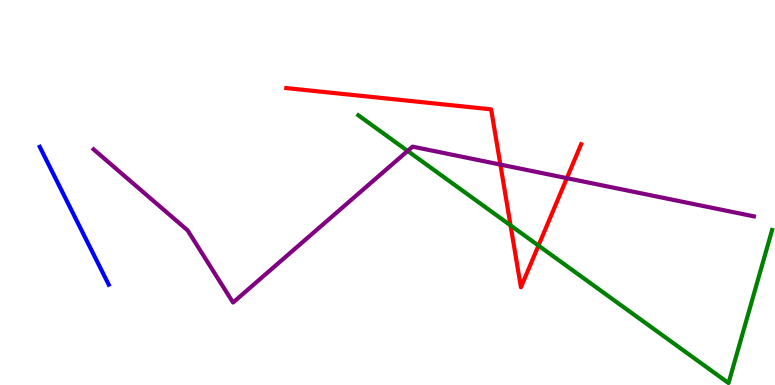[{'lines': ['blue', 'red'], 'intersections': []}, {'lines': ['green', 'red'], 'intersections': [{'x': 6.59, 'y': 4.15}, {'x': 6.95, 'y': 3.62}]}, {'lines': ['purple', 'red'], 'intersections': [{'x': 6.46, 'y': 5.73}, {'x': 7.31, 'y': 5.37}]}, {'lines': ['blue', 'green'], 'intersections': []}, {'lines': ['blue', 'purple'], 'intersections': []}, {'lines': ['green', 'purple'], 'intersections': [{'x': 5.26, 'y': 6.08}]}]